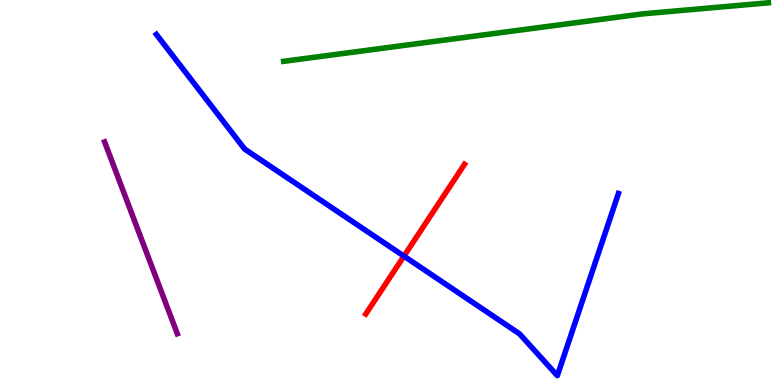[{'lines': ['blue', 'red'], 'intersections': [{'x': 5.21, 'y': 3.35}]}, {'lines': ['green', 'red'], 'intersections': []}, {'lines': ['purple', 'red'], 'intersections': []}, {'lines': ['blue', 'green'], 'intersections': []}, {'lines': ['blue', 'purple'], 'intersections': []}, {'lines': ['green', 'purple'], 'intersections': []}]